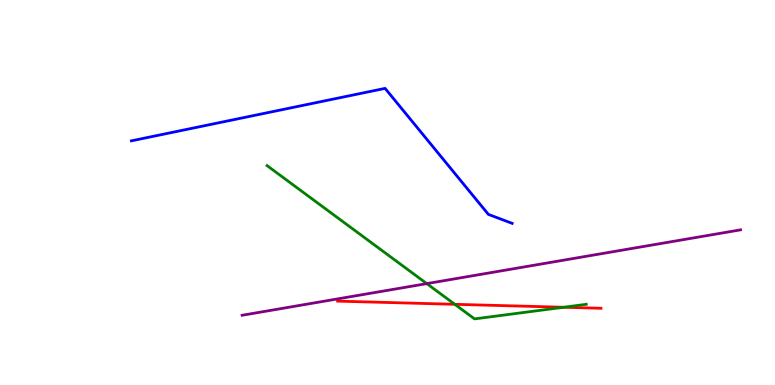[{'lines': ['blue', 'red'], 'intersections': []}, {'lines': ['green', 'red'], 'intersections': [{'x': 5.87, 'y': 2.1}, {'x': 7.27, 'y': 2.02}]}, {'lines': ['purple', 'red'], 'intersections': []}, {'lines': ['blue', 'green'], 'intersections': []}, {'lines': ['blue', 'purple'], 'intersections': []}, {'lines': ['green', 'purple'], 'intersections': [{'x': 5.51, 'y': 2.63}]}]